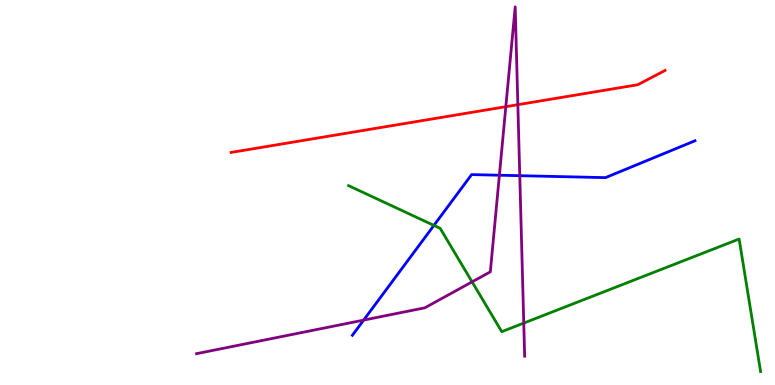[{'lines': ['blue', 'red'], 'intersections': []}, {'lines': ['green', 'red'], 'intersections': []}, {'lines': ['purple', 'red'], 'intersections': [{'x': 6.53, 'y': 7.23}, {'x': 6.68, 'y': 7.28}]}, {'lines': ['blue', 'green'], 'intersections': [{'x': 5.6, 'y': 4.15}]}, {'lines': ['blue', 'purple'], 'intersections': [{'x': 4.69, 'y': 1.69}, {'x': 6.44, 'y': 5.45}, {'x': 6.71, 'y': 5.44}]}, {'lines': ['green', 'purple'], 'intersections': [{'x': 6.09, 'y': 2.68}, {'x': 6.76, 'y': 1.61}]}]